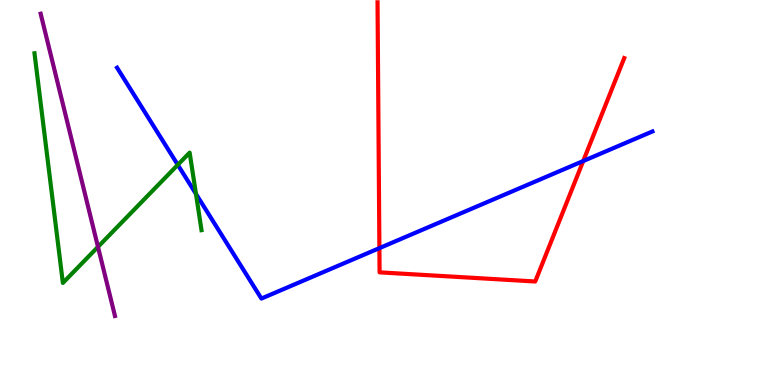[{'lines': ['blue', 'red'], 'intersections': [{'x': 4.9, 'y': 3.55}, {'x': 7.53, 'y': 5.82}]}, {'lines': ['green', 'red'], 'intersections': []}, {'lines': ['purple', 'red'], 'intersections': []}, {'lines': ['blue', 'green'], 'intersections': [{'x': 2.29, 'y': 5.72}, {'x': 2.53, 'y': 4.96}]}, {'lines': ['blue', 'purple'], 'intersections': []}, {'lines': ['green', 'purple'], 'intersections': [{'x': 1.26, 'y': 3.59}]}]